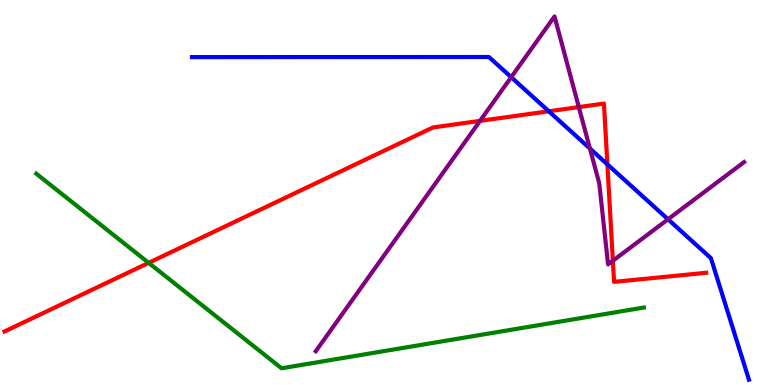[{'lines': ['blue', 'red'], 'intersections': [{'x': 7.08, 'y': 7.11}, {'x': 7.84, 'y': 5.73}]}, {'lines': ['green', 'red'], 'intersections': [{'x': 1.92, 'y': 3.17}]}, {'lines': ['purple', 'red'], 'intersections': [{'x': 6.19, 'y': 6.86}, {'x': 7.47, 'y': 7.22}, {'x': 7.91, 'y': 3.23}]}, {'lines': ['blue', 'green'], 'intersections': []}, {'lines': ['blue', 'purple'], 'intersections': [{'x': 6.6, 'y': 8.0}, {'x': 7.61, 'y': 6.14}, {'x': 8.62, 'y': 4.3}]}, {'lines': ['green', 'purple'], 'intersections': []}]